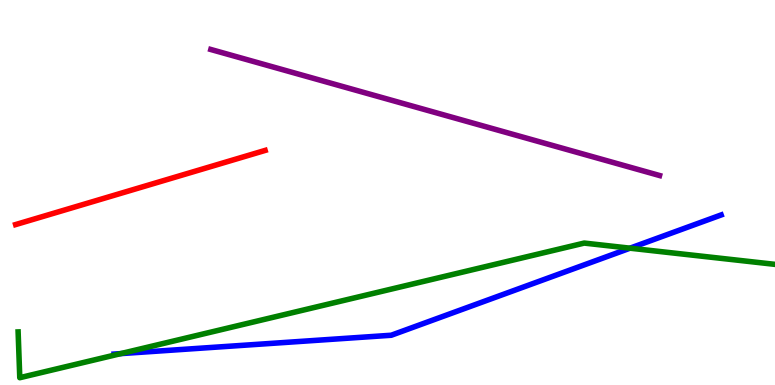[{'lines': ['blue', 'red'], 'intersections': []}, {'lines': ['green', 'red'], 'intersections': []}, {'lines': ['purple', 'red'], 'intersections': []}, {'lines': ['blue', 'green'], 'intersections': [{'x': 1.56, 'y': 0.815}, {'x': 8.13, 'y': 3.55}]}, {'lines': ['blue', 'purple'], 'intersections': []}, {'lines': ['green', 'purple'], 'intersections': []}]